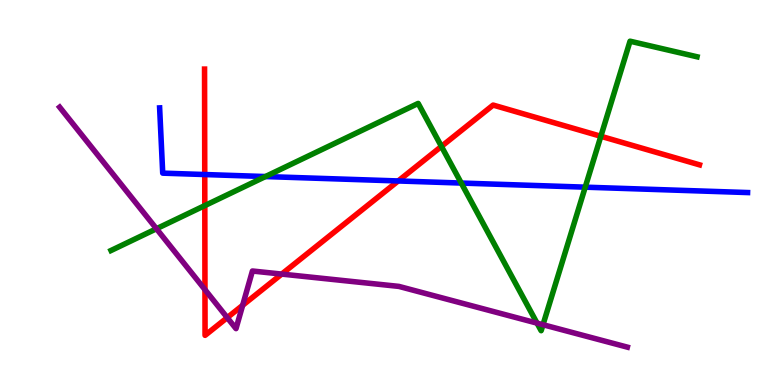[{'lines': ['blue', 'red'], 'intersections': [{'x': 2.64, 'y': 5.47}, {'x': 5.14, 'y': 5.3}]}, {'lines': ['green', 'red'], 'intersections': [{'x': 2.64, 'y': 4.66}, {'x': 5.7, 'y': 6.2}, {'x': 7.75, 'y': 6.46}]}, {'lines': ['purple', 'red'], 'intersections': [{'x': 2.64, 'y': 2.48}, {'x': 2.93, 'y': 1.75}, {'x': 3.13, 'y': 2.07}, {'x': 3.63, 'y': 2.88}]}, {'lines': ['blue', 'green'], 'intersections': [{'x': 3.43, 'y': 5.41}, {'x': 5.95, 'y': 5.25}, {'x': 7.55, 'y': 5.14}]}, {'lines': ['blue', 'purple'], 'intersections': []}, {'lines': ['green', 'purple'], 'intersections': [{'x': 2.02, 'y': 4.06}, {'x': 6.93, 'y': 1.61}, {'x': 7.01, 'y': 1.57}]}]